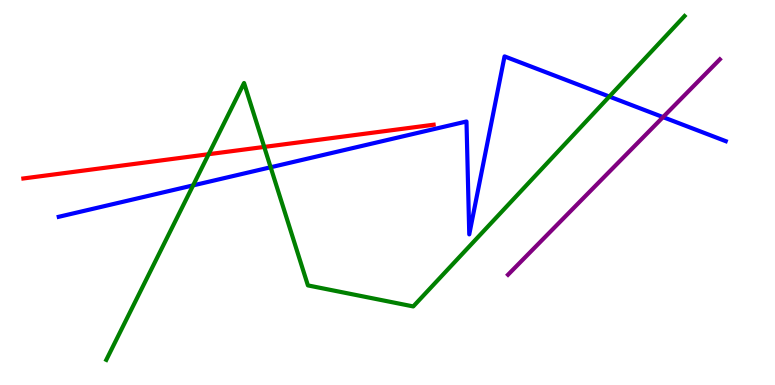[{'lines': ['blue', 'red'], 'intersections': []}, {'lines': ['green', 'red'], 'intersections': [{'x': 2.69, 'y': 5.99}, {'x': 3.41, 'y': 6.18}]}, {'lines': ['purple', 'red'], 'intersections': []}, {'lines': ['blue', 'green'], 'intersections': [{'x': 2.49, 'y': 5.18}, {'x': 3.49, 'y': 5.66}, {'x': 7.86, 'y': 7.49}]}, {'lines': ['blue', 'purple'], 'intersections': [{'x': 8.56, 'y': 6.96}]}, {'lines': ['green', 'purple'], 'intersections': []}]